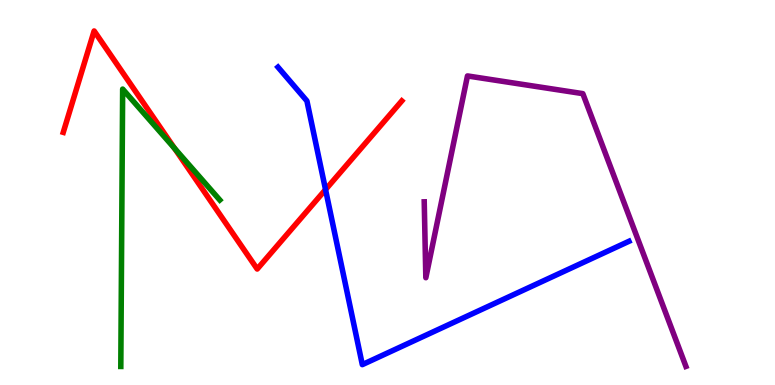[{'lines': ['blue', 'red'], 'intersections': [{'x': 4.2, 'y': 5.08}]}, {'lines': ['green', 'red'], 'intersections': [{'x': 2.25, 'y': 6.15}]}, {'lines': ['purple', 'red'], 'intersections': []}, {'lines': ['blue', 'green'], 'intersections': []}, {'lines': ['blue', 'purple'], 'intersections': []}, {'lines': ['green', 'purple'], 'intersections': []}]